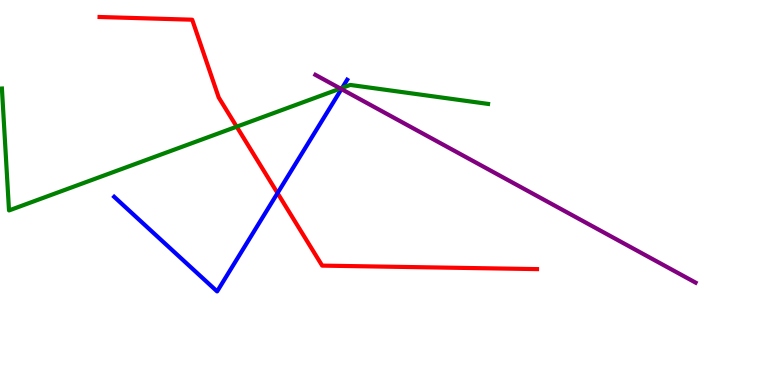[{'lines': ['blue', 'red'], 'intersections': [{'x': 3.58, 'y': 4.98}]}, {'lines': ['green', 'red'], 'intersections': [{'x': 3.05, 'y': 6.71}]}, {'lines': ['purple', 'red'], 'intersections': []}, {'lines': ['blue', 'green'], 'intersections': [{'x': 4.42, 'y': 7.72}]}, {'lines': ['blue', 'purple'], 'intersections': [{'x': 4.41, 'y': 7.69}]}, {'lines': ['green', 'purple'], 'intersections': [{'x': 4.39, 'y': 7.7}]}]